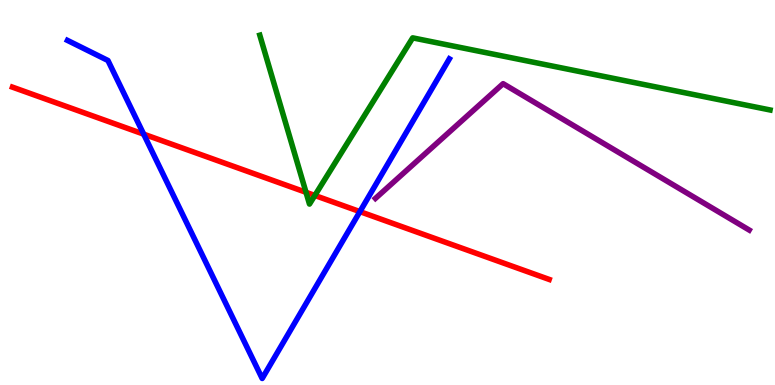[{'lines': ['blue', 'red'], 'intersections': [{'x': 1.85, 'y': 6.52}, {'x': 4.64, 'y': 4.5}]}, {'lines': ['green', 'red'], 'intersections': [{'x': 3.95, 'y': 5.0}, {'x': 4.06, 'y': 4.92}]}, {'lines': ['purple', 'red'], 'intersections': []}, {'lines': ['blue', 'green'], 'intersections': []}, {'lines': ['blue', 'purple'], 'intersections': []}, {'lines': ['green', 'purple'], 'intersections': []}]